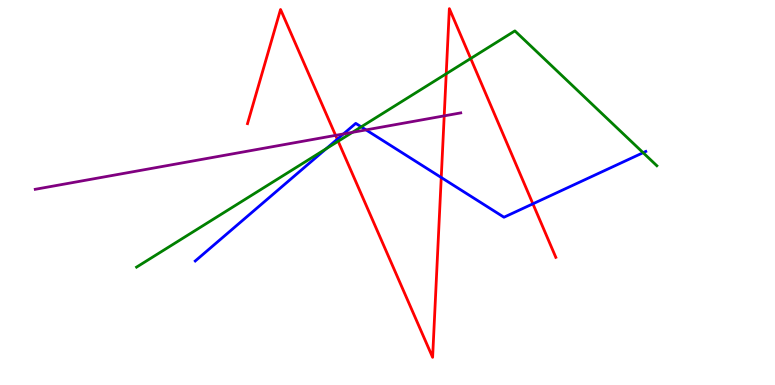[{'lines': ['blue', 'red'], 'intersections': [{'x': 4.35, 'y': 6.38}, {'x': 5.69, 'y': 5.39}, {'x': 6.88, 'y': 4.71}]}, {'lines': ['green', 'red'], 'intersections': [{'x': 4.36, 'y': 6.33}, {'x': 5.76, 'y': 8.08}, {'x': 6.07, 'y': 8.48}]}, {'lines': ['purple', 'red'], 'intersections': [{'x': 4.33, 'y': 6.48}, {'x': 5.73, 'y': 6.99}]}, {'lines': ['blue', 'green'], 'intersections': [{'x': 4.21, 'y': 6.14}, {'x': 4.66, 'y': 6.71}, {'x': 8.3, 'y': 6.03}]}, {'lines': ['blue', 'purple'], 'intersections': [{'x': 4.43, 'y': 6.52}, {'x': 4.72, 'y': 6.63}]}, {'lines': ['green', 'purple'], 'intersections': [{'x': 4.55, 'y': 6.56}]}]